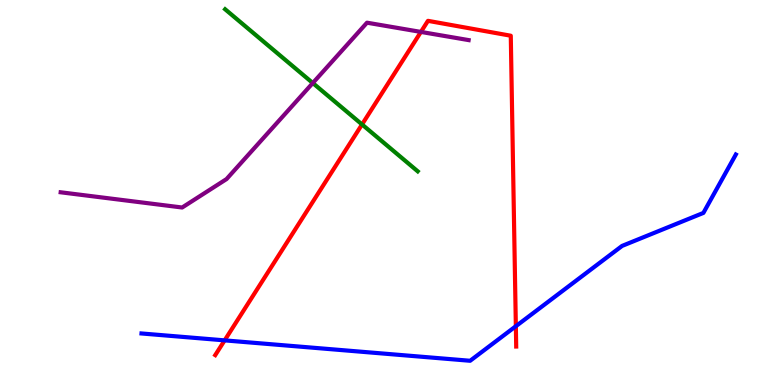[{'lines': ['blue', 'red'], 'intersections': [{'x': 2.9, 'y': 1.16}, {'x': 6.66, 'y': 1.53}]}, {'lines': ['green', 'red'], 'intersections': [{'x': 4.67, 'y': 6.77}]}, {'lines': ['purple', 'red'], 'intersections': [{'x': 5.43, 'y': 9.17}]}, {'lines': ['blue', 'green'], 'intersections': []}, {'lines': ['blue', 'purple'], 'intersections': []}, {'lines': ['green', 'purple'], 'intersections': [{'x': 4.04, 'y': 7.84}]}]